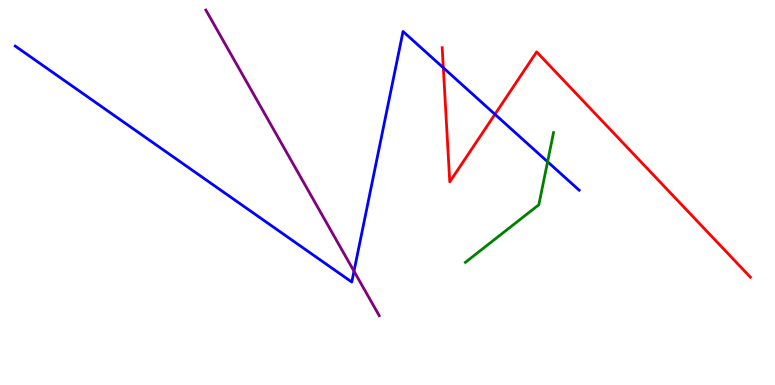[{'lines': ['blue', 'red'], 'intersections': [{'x': 5.72, 'y': 8.24}, {'x': 6.39, 'y': 7.03}]}, {'lines': ['green', 'red'], 'intersections': []}, {'lines': ['purple', 'red'], 'intersections': []}, {'lines': ['blue', 'green'], 'intersections': [{'x': 7.07, 'y': 5.8}]}, {'lines': ['blue', 'purple'], 'intersections': [{'x': 4.57, 'y': 2.96}]}, {'lines': ['green', 'purple'], 'intersections': []}]